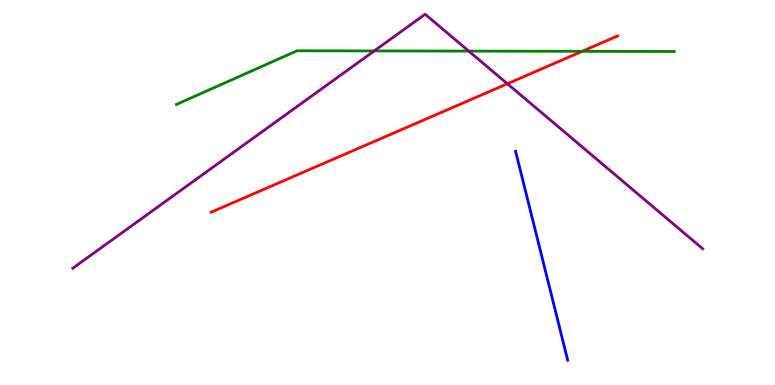[{'lines': ['blue', 'red'], 'intersections': []}, {'lines': ['green', 'red'], 'intersections': [{'x': 7.51, 'y': 8.67}]}, {'lines': ['purple', 'red'], 'intersections': [{'x': 6.55, 'y': 7.82}]}, {'lines': ['blue', 'green'], 'intersections': []}, {'lines': ['blue', 'purple'], 'intersections': []}, {'lines': ['green', 'purple'], 'intersections': [{'x': 4.83, 'y': 8.68}, {'x': 6.05, 'y': 8.67}]}]